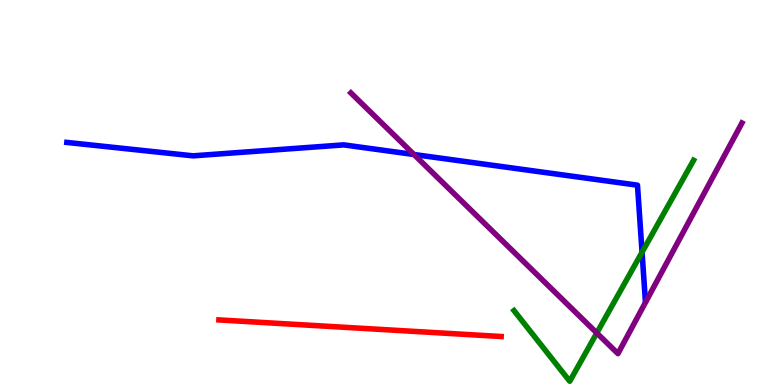[{'lines': ['blue', 'red'], 'intersections': []}, {'lines': ['green', 'red'], 'intersections': []}, {'lines': ['purple', 'red'], 'intersections': []}, {'lines': ['blue', 'green'], 'intersections': [{'x': 8.28, 'y': 3.45}]}, {'lines': ['blue', 'purple'], 'intersections': [{'x': 5.34, 'y': 5.99}]}, {'lines': ['green', 'purple'], 'intersections': [{'x': 7.7, 'y': 1.35}]}]